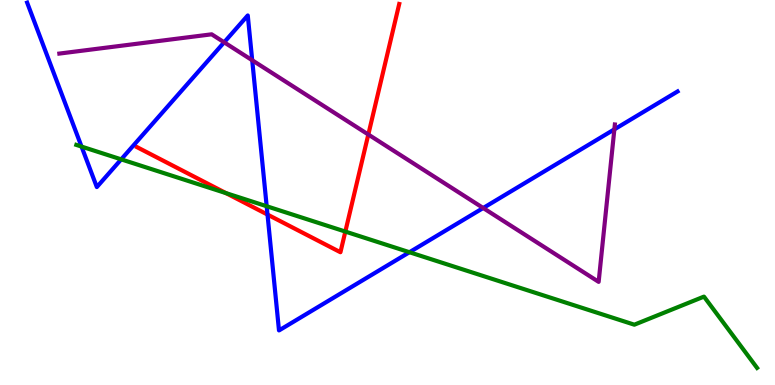[{'lines': ['blue', 'red'], 'intersections': [{'x': 3.45, 'y': 4.43}]}, {'lines': ['green', 'red'], 'intersections': [{'x': 2.92, 'y': 4.98}, {'x': 4.46, 'y': 3.99}]}, {'lines': ['purple', 'red'], 'intersections': [{'x': 4.75, 'y': 6.51}]}, {'lines': ['blue', 'green'], 'intersections': [{'x': 1.05, 'y': 6.19}, {'x': 1.56, 'y': 5.86}, {'x': 3.44, 'y': 4.64}, {'x': 5.28, 'y': 3.45}]}, {'lines': ['blue', 'purple'], 'intersections': [{'x': 2.89, 'y': 8.9}, {'x': 3.25, 'y': 8.43}, {'x': 6.23, 'y': 4.6}, {'x': 7.93, 'y': 6.64}]}, {'lines': ['green', 'purple'], 'intersections': []}]